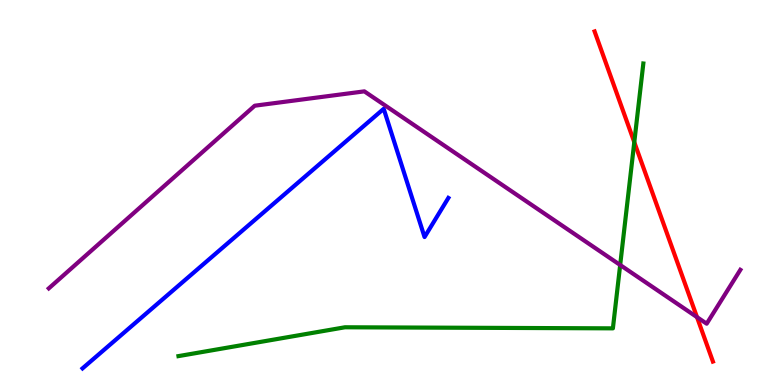[{'lines': ['blue', 'red'], 'intersections': []}, {'lines': ['green', 'red'], 'intersections': [{'x': 8.18, 'y': 6.31}]}, {'lines': ['purple', 'red'], 'intersections': [{'x': 8.99, 'y': 1.76}]}, {'lines': ['blue', 'green'], 'intersections': []}, {'lines': ['blue', 'purple'], 'intersections': []}, {'lines': ['green', 'purple'], 'intersections': [{'x': 8.0, 'y': 3.12}]}]